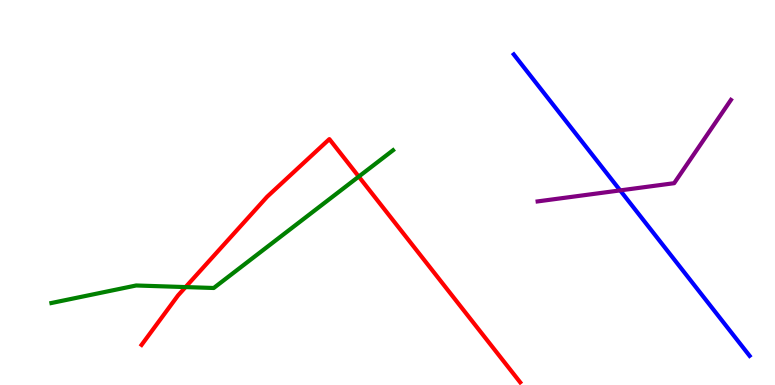[{'lines': ['blue', 'red'], 'intersections': []}, {'lines': ['green', 'red'], 'intersections': [{'x': 2.39, 'y': 2.54}, {'x': 4.63, 'y': 5.41}]}, {'lines': ['purple', 'red'], 'intersections': []}, {'lines': ['blue', 'green'], 'intersections': []}, {'lines': ['blue', 'purple'], 'intersections': [{'x': 8.0, 'y': 5.05}]}, {'lines': ['green', 'purple'], 'intersections': []}]